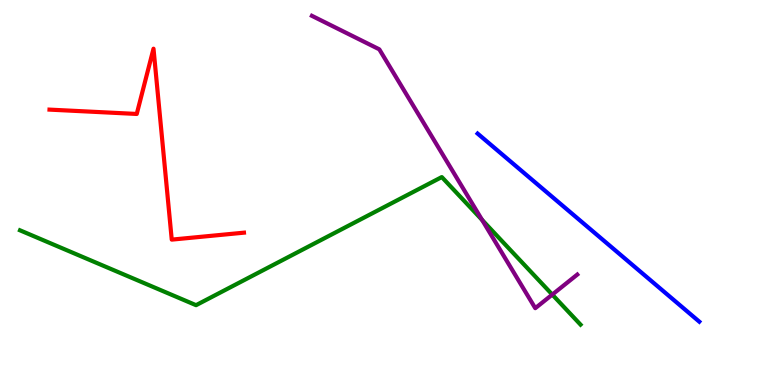[{'lines': ['blue', 'red'], 'intersections': []}, {'lines': ['green', 'red'], 'intersections': []}, {'lines': ['purple', 'red'], 'intersections': []}, {'lines': ['blue', 'green'], 'intersections': []}, {'lines': ['blue', 'purple'], 'intersections': []}, {'lines': ['green', 'purple'], 'intersections': [{'x': 6.22, 'y': 4.29}, {'x': 7.13, 'y': 2.35}]}]